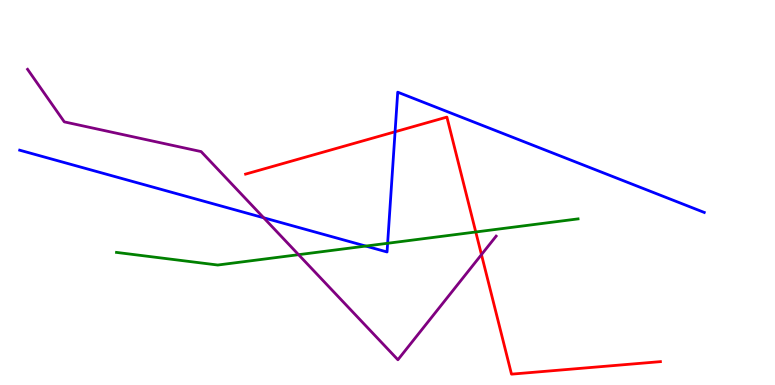[{'lines': ['blue', 'red'], 'intersections': [{'x': 5.1, 'y': 6.58}]}, {'lines': ['green', 'red'], 'intersections': [{'x': 6.14, 'y': 3.97}]}, {'lines': ['purple', 'red'], 'intersections': [{'x': 6.21, 'y': 3.39}]}, {'lines': ['blue', 'green'], 'intersections': [{'x': 4.72, 'y': 3.61}, {'x': 5.0, 'y': 3.68}]}, {'lines': ['blue', 'purple'], 'intersections': [{'x': 3.4, 'y': 4.34}]}, {'lines': ['green', 'purple'], 'intersections': [{'x': 3.85, 'y': 3.38}]}]